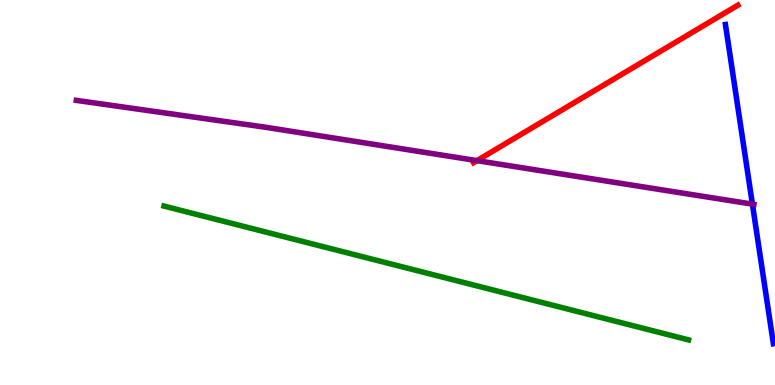[{'lines': ['blue', 'red'], 'intersections': []}, {'lines': ['green', 'red'], 'intersections': []}, {'lines': ['purple', 'red'], 'intersections': [{'x': 6.15, 'y': 5.83}]}, {'lines': ['blue', 'green'], 'intersections': []}, {'lines': ['blue', 'purple'], 'intersections': [{'x': 9.71, 'y': 4.7}]}, {'lines': ['green', 'purple'], 'intersections': []}]